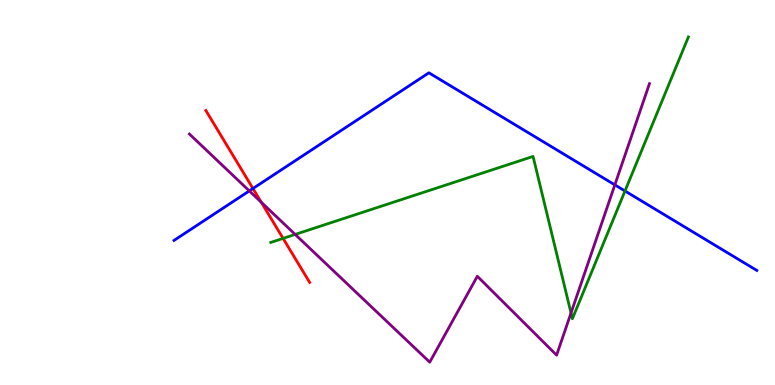[{'lines': ['blue', 'red'], 'intersections': [{'x': 3.26, 'y': 5.1}]}, {'lines': ['green', 'red'], 'intersections': [{'x': 3.65, 'y': 3.81}]}, {'lines': ['purple', 'red'], 'intersections': [{'x': 3.37, 'y': 4.75}]}, {'lines': ['blue', 'green'], 'intersections': [{'x': 8.06, 'y': 5.04}]}, {'lines': ['blue', 'purple'], 'intersections': [{'x': 3.22, 'y': 5.04}, {'x': 7.93, 'y': 5.2}]}, {'lines': ['green', 'purple'], 'intersections': [{'x': 3.81, 'y': 3.91}, {'x': 7.37, 'y': 1.87}]}]